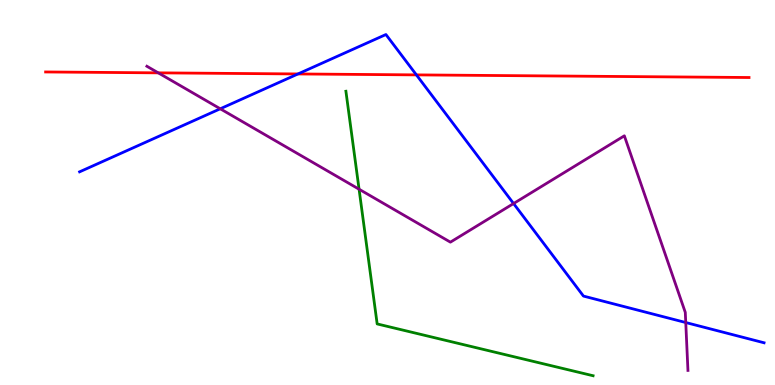[{'lines': ['blue', 'red'], 'intersections': [{'x': 3.84, 'y': 8.08}, {'x': 5.37, 'y': 8.05}]}, {'lines': ['green', 'red'], 'intersections': []}, {'lines': ['purple', 'red'], 'intersections': [{'x': 2.04, 'y': 8.11}]}, {'lines': ['blue', 'green'], 'intersections': []}, {'lines': ['blue', 'purple'], 'intersections': [{'x': 2.84, 'y': 7.17}, {'x': 6.63, 'y': 4.71}, {'x': 8.85, 'y': 1.62}]}, {'lines': ['green', 'purple'], 'intersections': [{'x': 4.63, 'y': 5.09}]}]